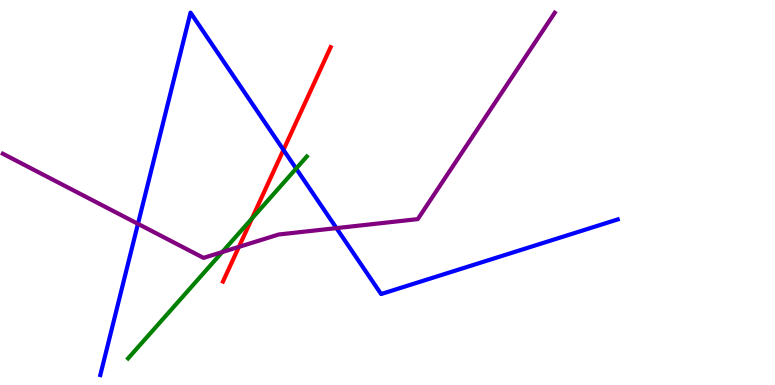[{'lines': ['blue', 'red'], 'intersections': [{'x': 3.66, 'y': 6.11}]}, {'lines': ['green', 'red'], 'intersections': [{'x': 3.25, 'y': 4.32}]}, {'lines': ['purple', 'red'], 'intersections': [{'x': 3.08, 'y': 3.59}]}, {'lines': ['blue', 'green'], 'intersections': [{'x': 3.82, 'y': 5.62}]}, {'lines': ['blue', 'purple'], 'intersections': [{'x': 1.78, 'y': 4.19}, {'x': 4.34, 'y': 4.08}]}, {'lines': ['green', 'purple'], 'intersections': [{'x': 2.87, 'y': 3.45}]}]